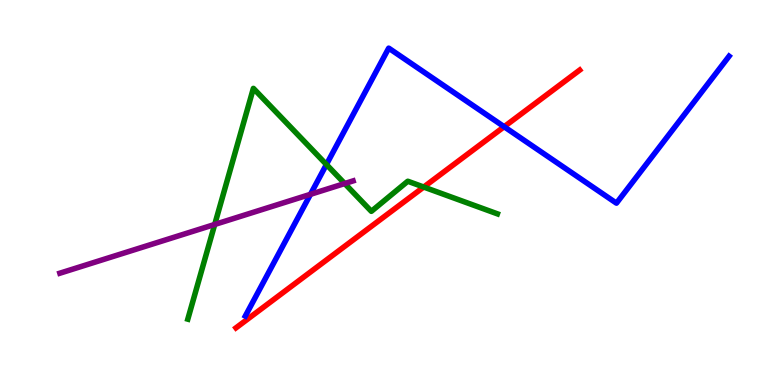[{'lines': ['blue', 'red'], 'intersections': [{'x': 6.51, 'y': 6.71}]}, {'lines': ['green', 'red'], 'intersections': [{'x': 5.47, 'y': 5.14}]}, {'lines': ['purple', 'red'], 'intersections': []}, {'lines': ['blue', 'green'], 'intersections': [{'x': 4.21, 'y': 5.73}]}, {'lines': ['blue', 'purple'], 'intersections': [{'x': 4.01, 'y': 4.95}]}, {'lines': ['green', 'purple'], 'intersections': [{'x': 2.77, 'y': 4.17}, {'x': 4.45, 'y': 5.23}]}]